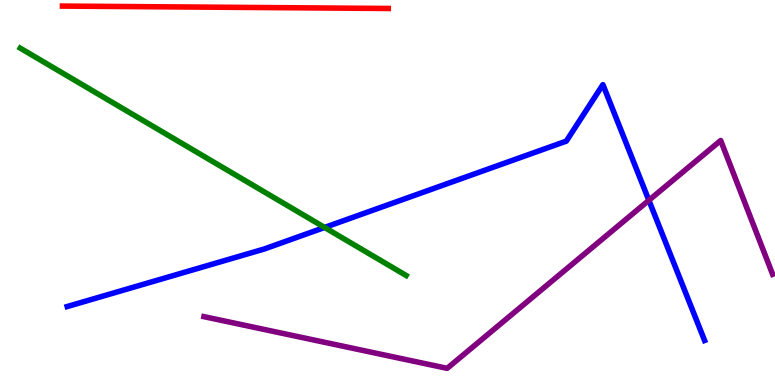[{'lines': ['blue', 'red'], 'intersections': []}, {'lines': ['green', 'red'], 'intersections': []}, {'lines': ['purple', 'red'], 'intersections': []}, {'lines': ['blue', 'green'], 'intersections': [{'x': 4.19, 'y': 4.09}]}, {'lines': ['blue', 'purple'], 'intersections': [{'x': 8.37, 'y': 4.8}]}, {'lines': ['green', 'purple'], 'intersections': []}]